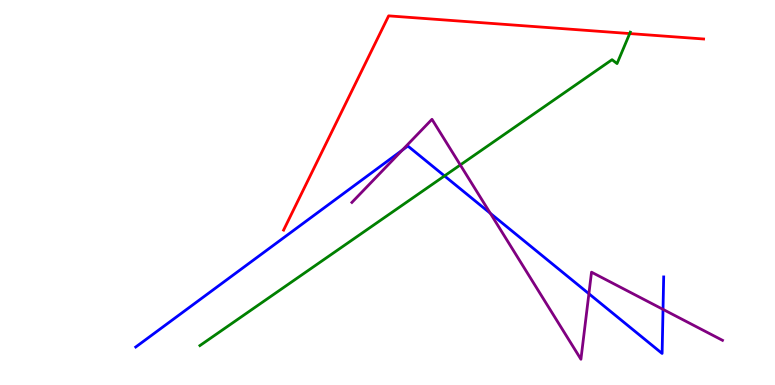[{'lines': ['blue', 'red'], 'intersections': []}, {'lines': ['green', 'red'], 'intersections': [{'x': 8.13, 'y': 9.13}]}, {'lines': ['purple', 'red'], 'intersections': []}, {'lines': ['blue', 'green'], 'intersections': [{'x': 5.74, 'y': 5.43}]}, {'lines': ['blue', 'purple'], 'intersections': [{'x': 5.19, 'y': 6.1}, {'x': 6.33, 'y': 4.46}, {'x': 7.6, 'y': 2.37}, {'x': 8.56, 'y': 1.96}]}, {'lines': ['green', 'purple'], 'intersections': [{'x': 5.94, 'y': 5.72}]}]